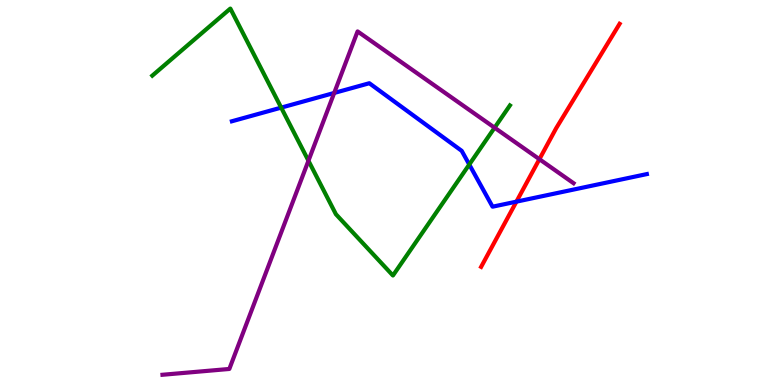[{'lines': ['blue', 'red'], 'intersections': [{'x': 6.66, 'y': 4.76}]}, {'lines': ['green', 'red'], 'intersections': []}, {'lines': ['purple', 'red'], 'intersections': [{'x': 6.96, 'y': 5.87}]}, {'lines': ['blue', 'green'], 'intersections': [{'x': 3.63, 'y': 7.2}, {'x': 6.06, 'y': 5.73}]}, {'lines': ['blue', 'purple'], 'intersections': [{'x': 4.31, 'y': 7.59}]}, {'lines': ['green', 'purple'], 'intersections': [{'x': 3.98, 'y': 5.83}, {'x': 6.38, 'y': 6.68}]}]